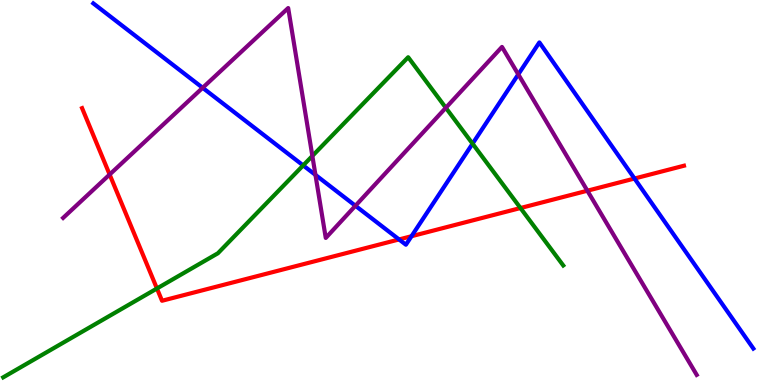[{'lines': ['blue', 'red'], 'intersections': [{'x': 5.15, 'y': 3.78}, {'x': 5.31, 'y': 3.86}, {'x': 8.19, 'y': 5.36}]}, {'lines': ['green', 'red'], 'intersections': [{'x': 2.03, 'y': 2.51}, {'x': 6.72, 'y': 4.6}]}, {'lines': ['purple', 'red'], 'intersections': [{'x': 1.41, 'y': 5.47}, {'x': 7.58, 'y': 5.05}]}, {'lines': ['blue', 'green'], 'intersections': [{'x': 3.91, 'y': 5.7}, {'x': 6.1, 'y': 6.27}]}, {'lines': ['blue', 'purple'], 'intersections': [{'x': 2.61, 'y': 7.72}, {'x': 4.07, 'y': 5.46}, {'x': 4.59, 'y': 4.66}, {'x': 6.69, 'y': 8.07}]}, {'lines': ['green', 'purple'], 'intersections': [{'x': 4.03, 'y': 5.95}, {'x': 5.75, 'y': 7.2}]}]